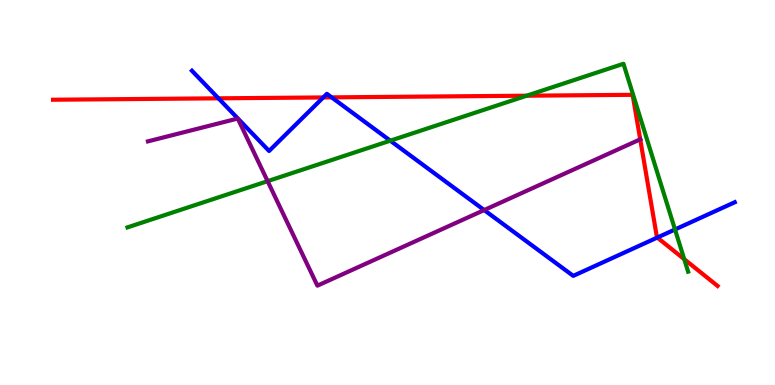[{'lines': ['blue', 'red'], 'intersections': [{'x': 2.82, 'y': 7.45}, {'x': 4.17, 'y': 7.47}, {'x': 4.28, 'y': 7.47}, {'x': 8.48, 'y': 3.83}]}, {'lines': ['green', 'red'], 'intersections': [{'x': 6.8, 'y': 7.51}, {'x': 8.83, 'y': 3.27}]}, {'lines': ['purple', 'red'], 'intersections': [{'x': 8.26, 'y': 6.38}]}, {'lines': ['blue', 'green'], 'intersections': [{'x': 5.04, 'y': 6.35}, {'x': 8.71, 'y': 4.04}]}, {'lines': ['blue', 'purple'], 'intersections': [{'x': 6.25, 'y': 4.54}]}, {'lines': ['green', 'purple'], 'intersections': [{'x': 3.45, 'y': 5.29}]}]